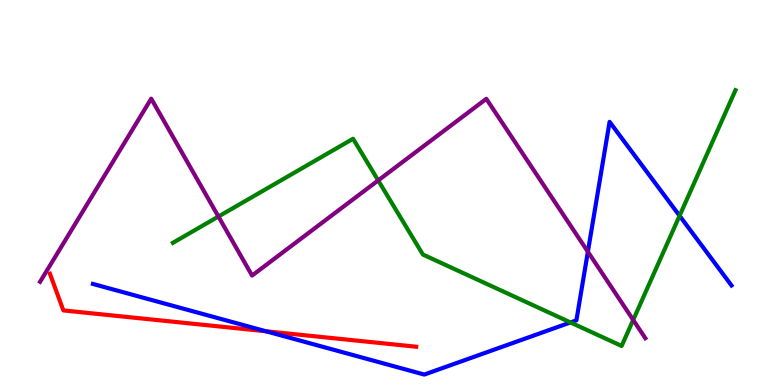[{'lines': ['blue', 'red'], 'intersections': [{'x': 3.43, 'y': 1.4}]}, {'lines': ['green', 'red'], 'intersections': []}, {'lines': ['purple', 'red'], 'intersections': []}, {'lines': ['blue', 'green'], 'intersections': [{'x': 7.36, 'y': 1.63}, {'x': 8.77, 'y': 4.4}]}, {'lines': ['blue', 'purple'], 'intersections': [{'x': 7.59, 'y': 3.46}]}, {'lines': ['green', 'purple'], 'intersections': [{'x': 2.82, 'y': 4.38}, {'x': 4.88, 'y': 5.31}, {'x': 8.17, 'y': 1.69}]}]